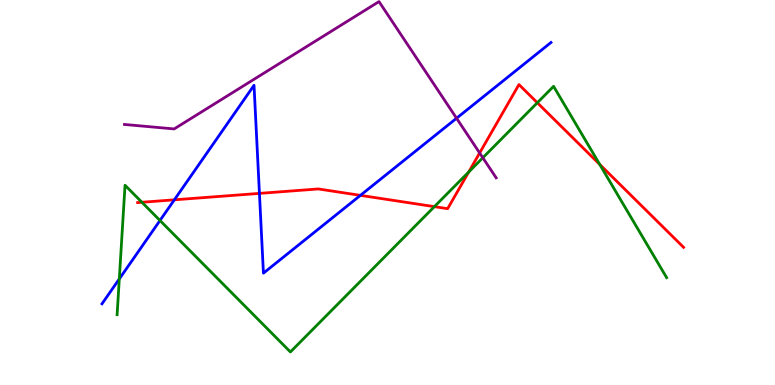[{'lines': ['blue', 'red'], 'intersections': [{'x': 2.25, 'y': 4.81}, {'x': 3.35, 'y': 4.98}, {'x': 4.65, 'y': 4.93}]}, {'lines': ['green', 'red'], 'intersections': [{'x': 1.83, 'y': 4.75}, {'x': 5.6, 'y': 4.63}, {'x': 6.05, 'y': 5.53}, {'x': 6.93, 'y': 7.33}, {'x': 7.74, 'y': 5.73}]}, {'lines': ['purple', 'red'], 'intersections': [{'x': 6.19, 'y': 6.03}]}, {'lines': ['blue', 'green'], 'intersections': [{'x': 1.54, 'y': 2.75}, {'x': 2.06, 'y': 4.27}]}, {'lines': ['blue', 'purple'], 'intersections': [{'x': 5.89, 'y': 6.93}]}, {'lines': ['green', 'purple'], 'intersections': [{'x': 6.23, 'y': 5.9}]}]